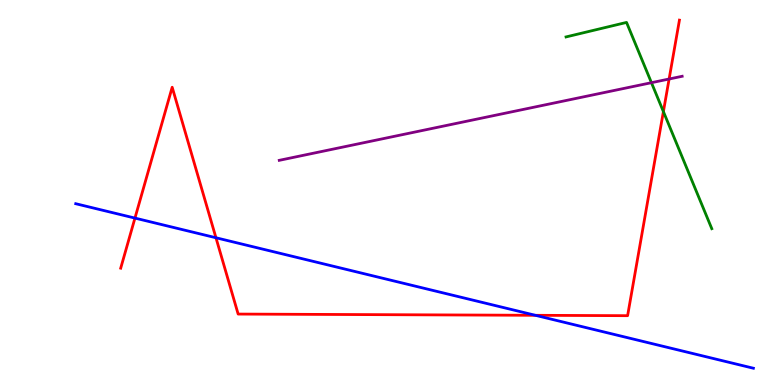[{'lines': ['blue', 'red'], 'intersections': [{'x': 1.74, 'y': 4.34}, {'x': 2.79, 'y': 3.82}, {'x': 6.91, 'y': 1.81}]}, {'lines': ['green', 'red'], 'intersections': [{'x': 8.56, 'y': 7.1}]}, {'lines': ['purple', 'red'], 'intersections': [{'x': 8.63, 'y': 7.95}]}, {'lines': ['blue', 'green'], 'intersections': []}, {'lines': ['blue', 'purple'], 'intersections': []}, {'lines': ['green', 'purple'], 'intersections': [{'x': 8.41, 'y': 7.85}]}]